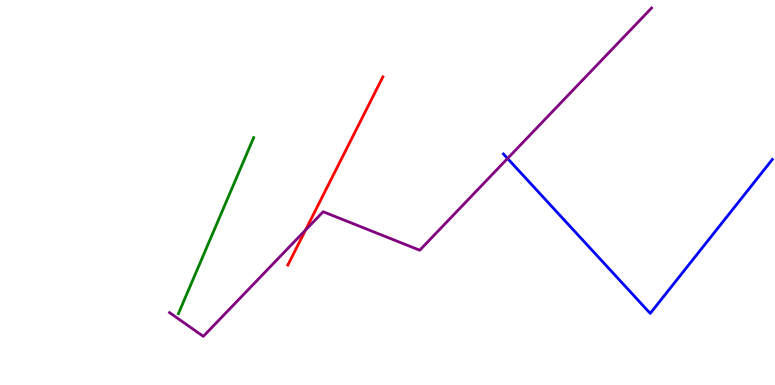[{'lines': ['blue', 'red'], 'intersections': []}, {'lines': ['green', 'red'], 'intersections': []}, {'lines': ['purple', 'red'], 'intersections': [{'x': 3.94, 'y': 4.02}]}, {'lines': ['blue', 'green'], 'intersections': []}, {'lines': ['blue', 'purple'], 'intersections': [{'x': 6.55, 'y': 5.88}]}, {'lines': ['green', 'purple'], 'intersections': []}]